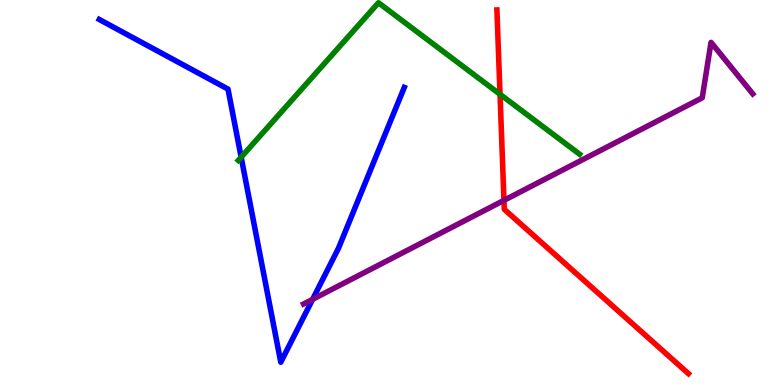[{'lines': ['blue', 'red'], 'intersections': []}, {'lines': ['green', 'red'], 'intersections': [{'x': 6.45, 'y': 7.55}]}, {'lines': ['purple', 'red'], 'intersections': [{'x': 6.5, 'y': 4.8}]}, {'lines': ['blue', 'green'], 'intersections': [{'x': 3.11, 'y': 5.92}]}, {'lines': ['blue', 'purple'], 'intersections': [{'x': 4.03, 'y': 2.23}]}, {'lines': ['green', 'purple'], 'intersections': []}]